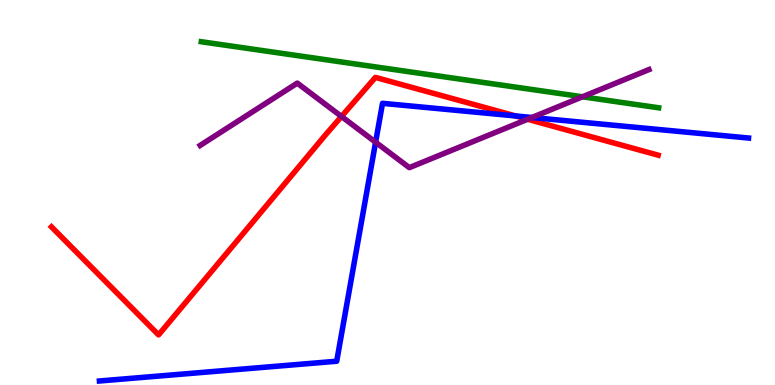[{'lines': ['blue', 'red'], 'intersections': [{'x': 6.65, 'y': 6.99}]}, {'lines': ['green', 'red'], 'intersections': []}, {'lines': ['purple', 'red'], 'intersections': [{'x': 4.41, 'y': 6.97}, {'x': 6.81, 'y': 6.9}]}, {'lines': ['blue', 'green'], 'intersections': []}, {'lines': ['blue', 'purple'], 'intersections': [{'x': 4.85, 'y': 6.31}, {'x': 6.86, 'y': 6.95}]}, {'lines': ['green', 'purple'], 'intersections': [{'x': 7.52, 'y': 7.49}]}]